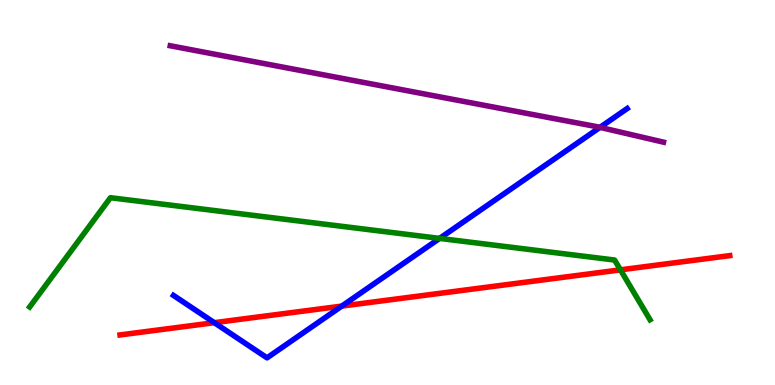[{'lines': ['blue', 'red'], 'intersections': [{'x': 2.77, 'y': 1.62}, {'x': 4.41, 'y': 2.05}]}, {'lines': ['green', 'red'], 'intersections': [{'x': 8.01, 'y': 2.99}]}, {'lines': ['purple', 'red'], 'intersections': []}, {'lines': ['blue', 'green'], 'intersections': [{'x': 5.67, 'y': 3.81}]}, {'lines': ['blue', 'purple'], 'intersections': [{'x': 7.74, 'y': 6.69}]}, {'lines': ['green', 'purple'], 'intersections': []}]